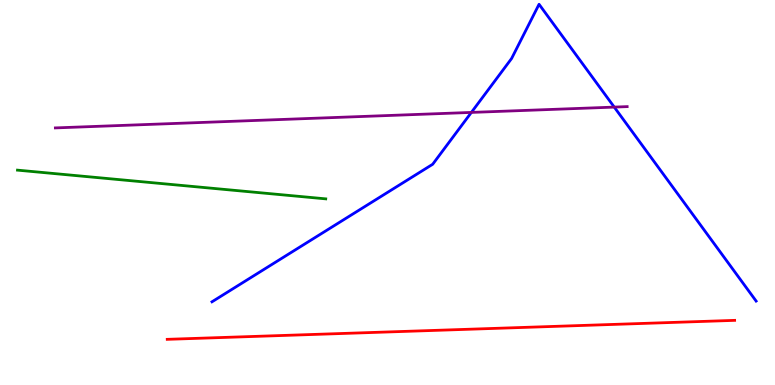[{'lines': ['blue', 'red'], 'intersections': []}, {'lines': ['green', 'red'], 'intersections': []}, {'lines': ['purple', 'red'], 'intersections': []}, {'lines': ['blue', 'green'], 'intersections': []}, {'lines': ['blue', 'purple'], 'intersections': [{'x': 6.08, 'y': 7.08}, {'x': 7.93, 'y': 7.22}]}, {'lines': ['green', 'purple'], 'intersections': []}]